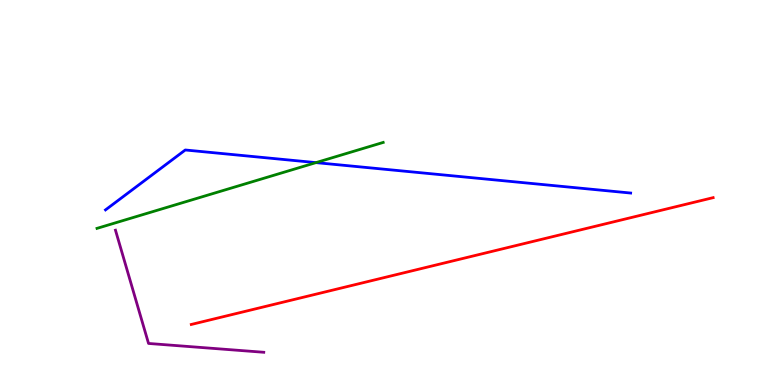[{'lines': ['blue', 'red'], 'intersections': []}, {'lines': ['green', 'red'], 'intersections': []}, {'lines': ['purple', 'red'], 'intersections': []}, {'lines': ['blue', 'green'], 'intersections': [{'x': 4.08, 'y': 5.78}]}, {'lines': ['blue', 'purple'], 'intersections': []}, {'lines': ['green', 'purple'], 'intersections': []}]